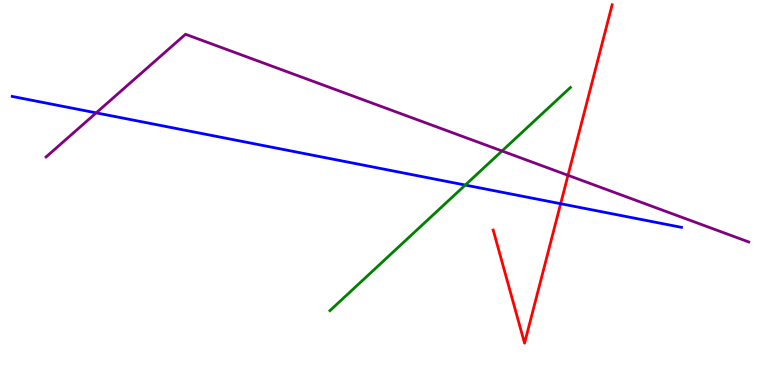[{'lines': ['blue', 'red'], 'intersections': [{'x': 7.23, 'y': 4.71}]}, {'lines': ['green', 'red'], 'intersections': []}, {'lines': ['purple', 'red'], 'intersections': [{'x': 7.33, 'y': 5.45}]}, {'lines': ['blue', 'green'], 'intersections': [{'x': 6.0, 'y': 5.19}]}, {'lines': ['blue', 'purple'], 'intersections': [{'x': 1.24, 'y': 7.07}]}, {'lines': ['green', 'purple'], 'intersections': [{'x': 6.48, 'y': 6.08}]}]